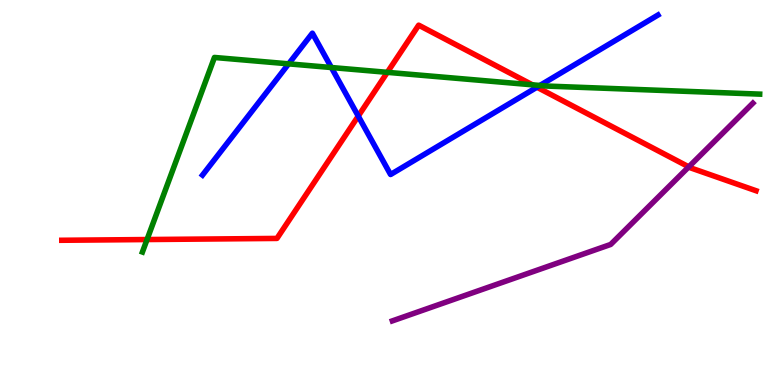[{'lines': ['blue', 'red'], 'intersections': [{'x': 4.62, 'y': 6.98}, {'x': 6.93, 'y': 7.73}]}, {'lines': ['green', 'red'], 'intersections': [{'x': 1.9, 'y': 3.78}, {'x': 5.0, 'y': 8.12}, {'x': 6.87, 'y': 7.8}]}, {'lines': ['purple', 'red'], 'intersections': [{'x': 8.89, 'y': 5.67}]}, {'lines': ['blue', 'green'], 'intersections': [{'x': 3.72, 'y': 8.34}, {'x': 4.28, 'y': 8.25}, {'x': 6.97, 'y': 7.78}]}, {'lines': ['blue', 'purple'], 'intersections': []}, {'lines': ['green', 'purple'], 'intersections': []}]